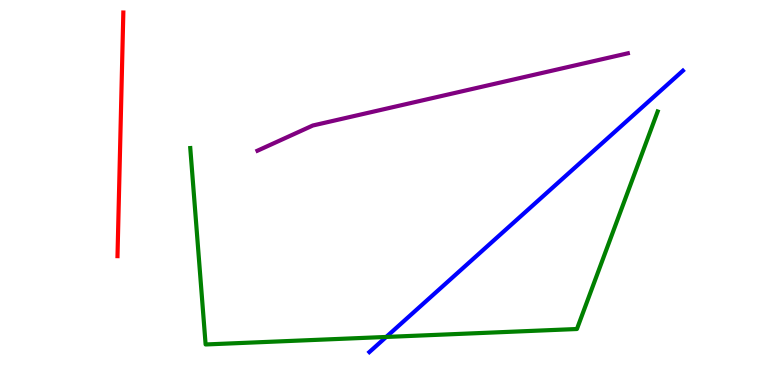[{'lines': ['blue', 'red'], 'intersections': []}, {'lines': ['green', 'red'], 'intersections': []}, {'lines': ['purple', 'red'], 'intersections': []}, {'lines': ['blue', 'green'], 'intersections': [{'x': 4.98, 'y': 1.25}]}, {'lines': ['blue', 'purple'], 'intersections': []}, {'lines': ['green', 'purple'], 'intersections': []}]